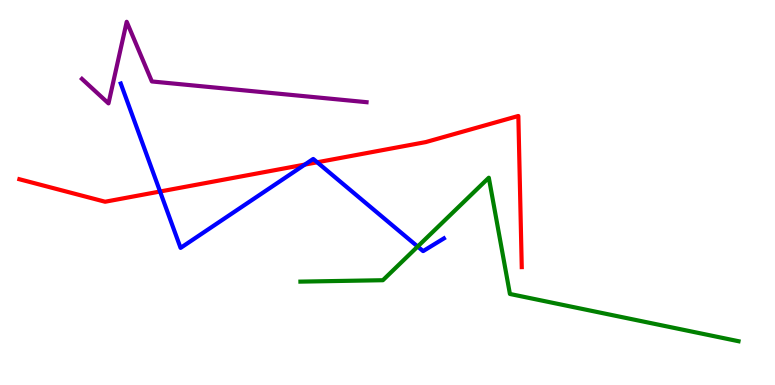[{'lines': ['blue', 'red'], 'intersections': [{'x': 2.07, 'y': 5.03}, {'x': 3.93, 'y': 5.73}, {'x': 4.09, 'y': 5.78}]}, {'lines': ['green', 'red'], 'intersections': []}, {'lines': ['purple', 'red'], 'intersections': []}, {'lines': ['blue', 'green'], 'intersections': [{'x': 5.39, 'y': 3.6}]}, {'lines': ['blue', 'purple'], 'intersections': []}, {'lines': ['green', 'purple'], 'intersections': []}]